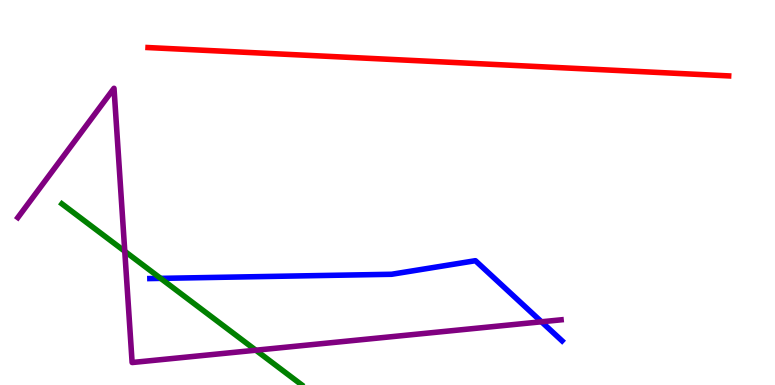[{'lines': ['blue', 'red'], 'intersections': []}, {'lines': ['green', 'red'], 'intersections': []}, {'lines': ['purple', 'red'], 'intersections': []}, {'lines': ['blue', 'green'], 'intersections': [{'x': 2.07, 'y': 2.77}]}, {'lines': ['blue', 'purple'], 'intersections': [{'x': 6.99, 'y': 1.64}]}, {'lines': ['green', 'purple'], 'intersections': [{'x': 1.61, 'y': 3.47}, {'x': 3.3, 'y': 0.904}]}]